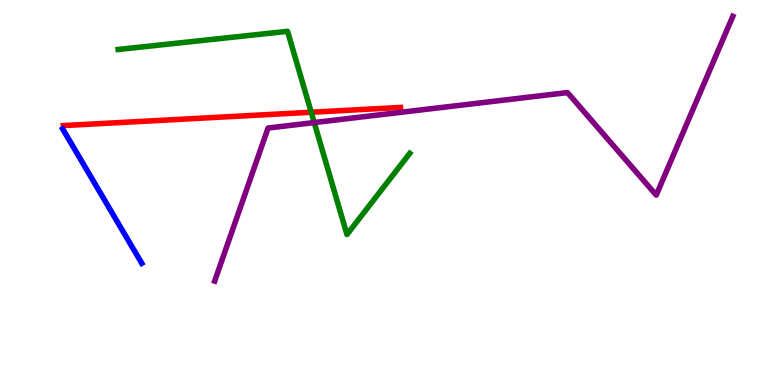[{'lines': ['blue', 'red'], 'intersections': []}, {'lines': ['green', 'red'], 'intersections': [{'x': 4.02, 'y': 7.08}]}, {'lines': ['purple', 'red'], 'intersections': []}, {'lines': ['blue', 'green'], 'intersections': []}, {'lines': ['blue', 'purple'], 'intersections': []}, {'lines': ['green', 'purple'], 'intersections': [{'x': 4.05, 'y': 6.82}]}]